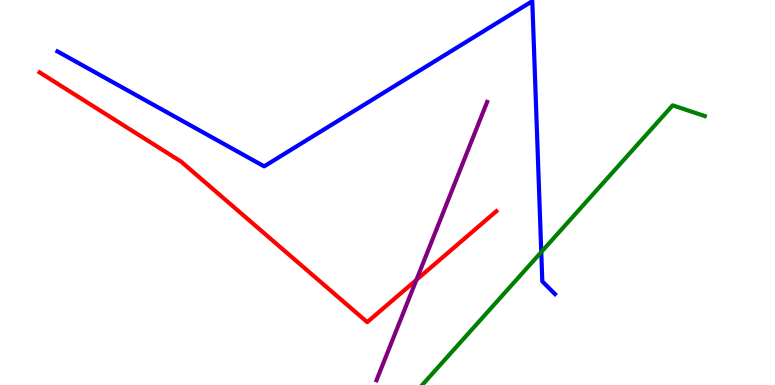[{'lines': ['blue', 'red'], 'intersections': []}, {'lines': ['green', 'red'], 'intersections': []}, {'lines': ['purple', 'red'], 'intersections': [{'x': 5.37, 'y': 2.73}]}, {'lines': ['blue', 'green'], 'intersections': [{'x': 6.98, 'y': 3.45}]}, {'lines': ['blue', 'purple'], 'intersections': []}, {'lines': ['green', 'purple'], 'intersections': []}]